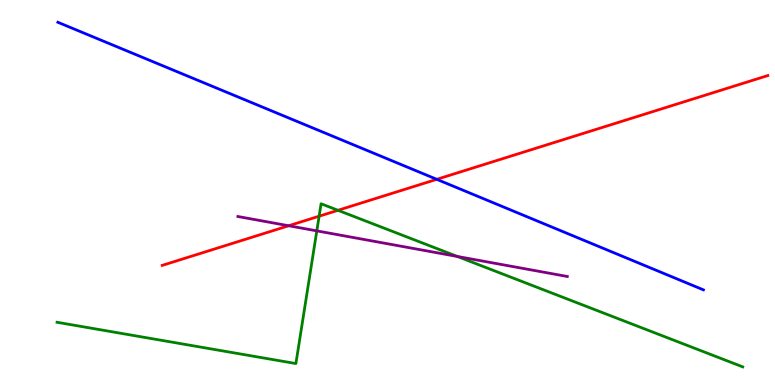[{'lines': ['blue', 'red'], 'intersections': [{'x': 5.64, 'y': 5.34}]}, {'lines': ['green', 'red'], 'intersections': [{'x': 4.12, 'y': 4.38}, {'x': 4.36, 'y': 4.54}]}, {'lines': ['purple', 'red'], 'intersections': [{'x': 3.72, 'y': 4.14}]}, {'lines': ['blue', 'green'], 'intersections': []}, {'lines': ['blue', 'purple'], 'intersections': []}, {'lines': ['green', 'purple'], 'intersections': [{'x': 4.09, 'y': 4.0}, {'x': 5.9, 'y': 3.34}]}]